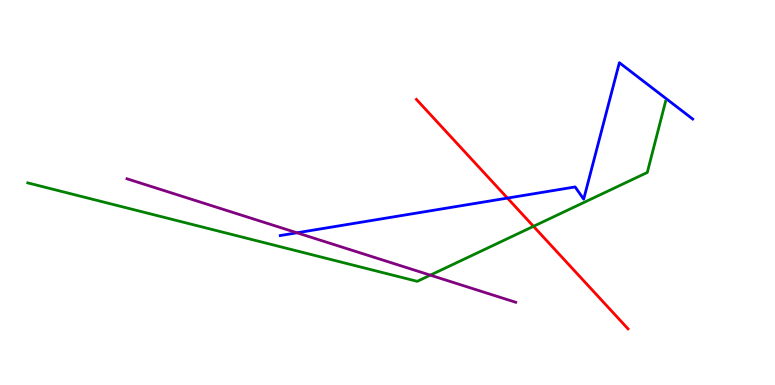[{'lines': ['blue', 'red'], 'intersections': [{'x': 6.55, 'y': 4.85}]}, {'lines': ['green', 'red'], 'intersections': [{'x': 6.88, 'y': 4.12}]}, {'lines': ['purple', 'red'], 'intersections': []}, {'lines': ['blue', 'green'], 'intersections': []}, {'lines': ['blue', 'purple'], 'intersections': [{'x': 3.83, 'y': 3.95}]}, {'lines': ['green', 'purple'], 'intersections': [{'x': 5.55, 'y': 2.85}]}]